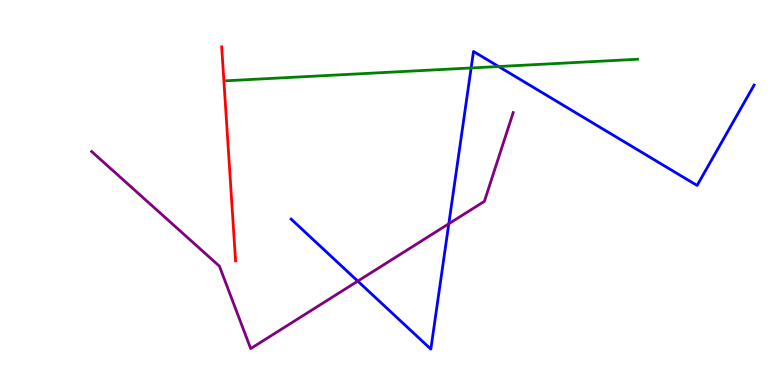[{'lines': ['blue', 'red'], 'intersections': []}, {'lines': ['green', 'red'], 'intersections': []}, {'lines': ['purple', 'red'], 'intersections': []}, {'lines': ['blue', 'green'], 'intersections': [{'x': 6.08, 'y': 8.23}, {'x': 6.43, 'y': 8.27}]}, {'lines': ['blue', 'purple'], 'intersections': [{'x': 4.62, 'y': 2.7}, {'x': 5.79, 'y': 4.19}]}, {'lines': ['green', 'purple'], 'intersections': []}]